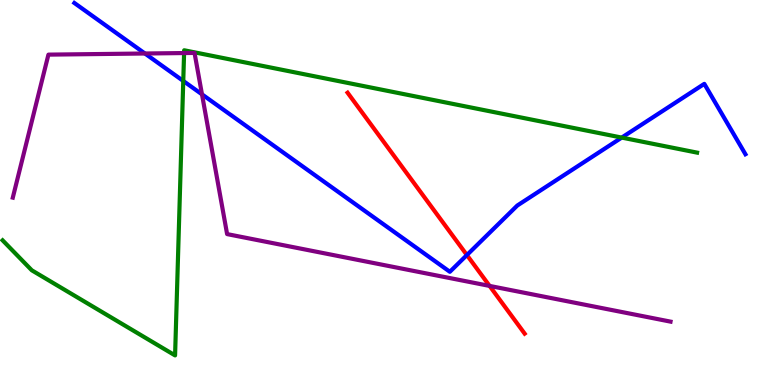[{'lines': ['blue', 'red'], 'intersections': [{'x': 6.02, 'y': 3.38}]}, {'lines': ['green', 'red'], 'intersections': []}, {'lines': ['purple', 'red'], 'intersections': [{'x': 6.32, 'y': 2.57}]}, {'lines': ['blue', 'green'], 'intersections': [{'x': 2.36, 'y': 7.9}, {'x': 8.02, 'y': 6.43}]}, {'lines': ['blue', 'purple'], 'intersections': [{'x': 1.87, 'y': 8.61}, {'x': 2.61, 'y': 7.55}]}, {'lines': ['green', 'purple'], 'intersections': [{'x': 2.38, 'y': 8.62}]}]